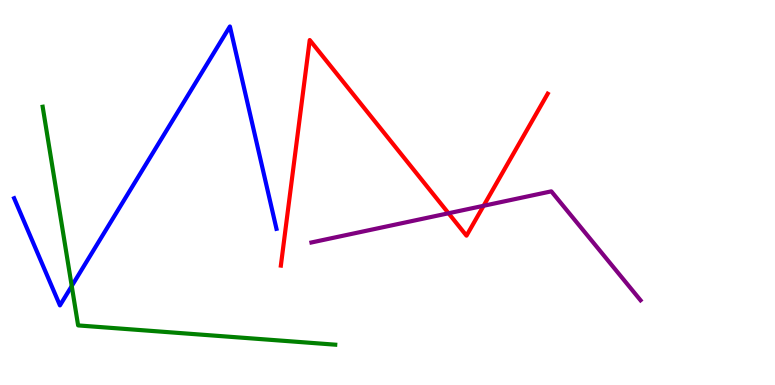[{'lines': ['blue', 'red'], 'intersections': []}, {'lines': ['green', 'red'], 'intersections': []}, {'lines': ['purple', 'red'], 'intersections': [{'x': 5.79, 'y': 4.46}, {'x': 6.24, 'y': 4.65}]}, {'lines': ['blue', 'green'], 'intersections': [{'x': 0.926, 'y': 2.57}]}, {'lines': ['blue', 'purple'], 'intersections': []}, {'lines': ['green', 'purple'], 'intersections': []}]